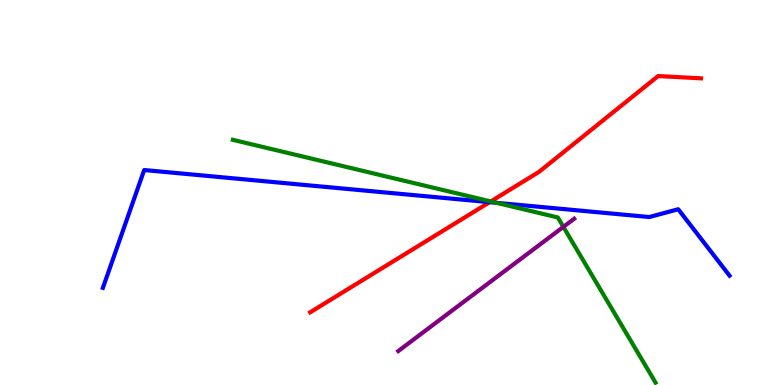[{'lines': ['blue', 'red'], 'intersections': [{'x': 6.32, 'y': 4.75}]}, {'lines': ['green', 'red'], 'intersections': [{'x': 6.33, 'y': 4.77}]}, {'lines': ['purple', 'red'], 'intersections': []}, {'lines': ['blue', 'green'], 'intersections': [{'x': 6.41, 'y': 4.73}]}, {'lines': ['blue', 'purple'], 'intersections': []}, {'lines': ['green', 'purple'], 'intersections': [{'x': 7.27, 'y': 4.11}]}]